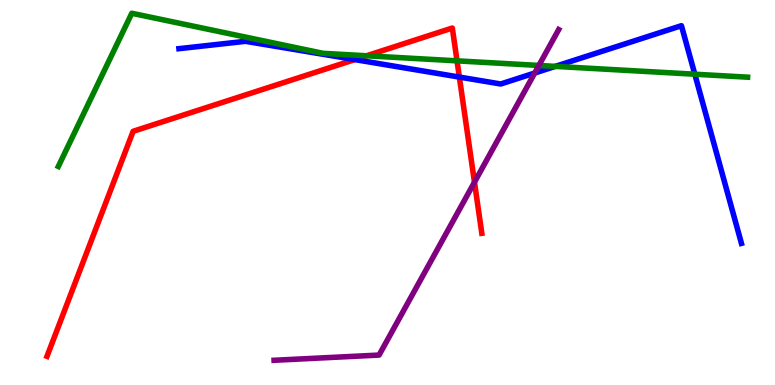[{'lines': ['blue', 'red'], 'intersections': [{'x': 4.58, 'y': 8.45}, {'x': 5.93, 'y': 8.0}]}, {'lines': ['green', 'red'], 'intersections': [{'x': 4.73, 'y': 8.55}, {'x': 5.9, 'y': 8.42}]}, {'lines': ['purple', 'red'], 'intersections': [{'x': 6.12, 'y': 5.27}]}, {'lines': ['blue', 'green'], 'intersections': [{'x': 7.17, 'y': 8.28}, {'x': 8.97, 'y': 8.07}]}, {'lines': ['blue', 'purple'], 'intersections': [{'x': 6.9, 'y': 8.1}]}, {'lines': ['green', 'purple'], 'intersections': [{'x': 6.95, 'y': 8.3}]}]